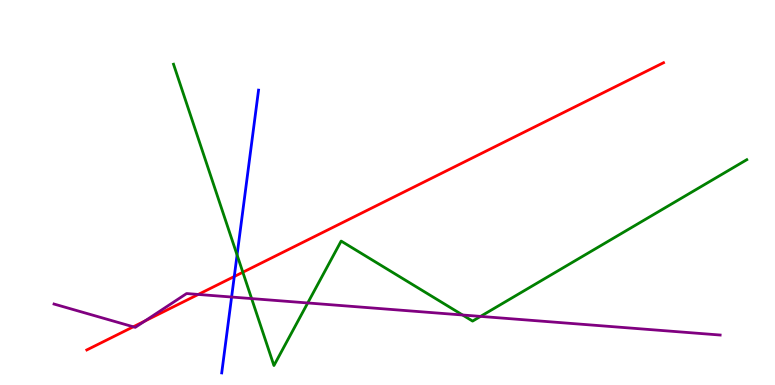[{'lines': ['blue', 'red'], 'intersections': [{'x': 3.02, 'y': 2.82}]}, {'lines': ['green', 'red'], 'intersections': [{'x': 3.13, 'y': 2.93}]}, {'lines': ['purple', 'red'], 'intersections': [{'x': 1.72, 'y': 1.51}, {'x': 1.87, 'y': 1.66}, {'x': 2.56, 'y': 2.35}]}, {'lines': ['blue', 'green'], 'intersections': [{'x': 3.06, 'y': 3.38}]}, {'lines': ['blue', 'purple'], 'intersections': [{'x': 2.99, 'y': 2.28}]}, {'lines': ['green', 'purple'], 'intersections': [{'x': 3.25, 'y': 2.24}, {'x': 3.97, 'y': 2.13}, {'x': 5.97, 'y': 1.82}, {'x': 6.2, 'y': 1.78}]}]